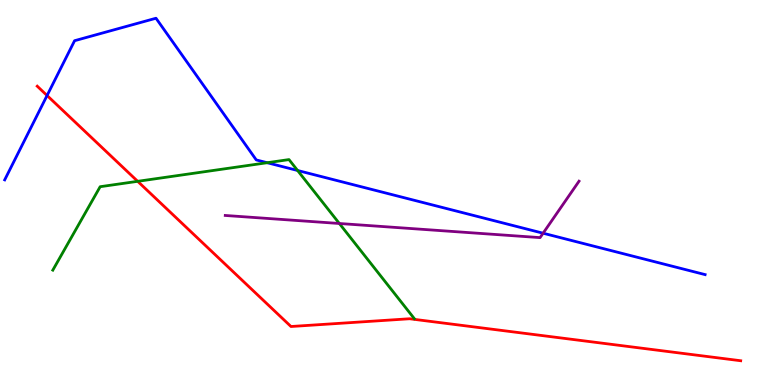[{'lines': ['blue', 'red'], 'intersections': [{'x': 0.607, 'y': 7.52}]}, {'lines': ['green', 'red'], 'intersections': [{'x': 1.78, 'y': 5.29}]}, {'lines': ['purple', 'red'], 'intersections': []}, {'lines': ['blue', 'green'], 'intersections': [{'x': 3.45, 'y': 5.77}, {'x': 3.84, 'y': 5.57}]}, {'lines': ['blue', 'purple'], 'intersections': [{'x': 7.01, 'y': 3.94}]}, {'lines': ['green', 'purple'], 'intersections': [{'x': 4.38, 'y': 4.19}]}]